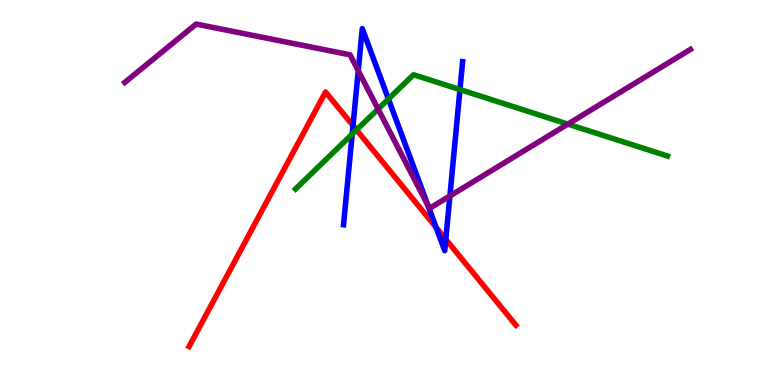[{'lines': ['blue', 'red'], 'intersections': [{'x': 4.55, 'y': 6.74}, {'x': 5.63, 'y': 4.09}, {'x': 5.75, 'y': 3.78}]}, {'lines': ['green', 'red'], 'intersections': [{'x': 4.6, 'y': 6.63}]}, {'lines': ['purple', 'red'], 'intersections': []}, {'lines': ['blue', 'green'], 'intersections': [{'x': 4.54, 'y': 6.52}, {'x': 5.01, 'y': 7.43}, {'x': 5.94, 'y': 7.67}]}, {'lines': ['blue', 'purple'], 'intersections': [{'x': 4.62, 'y': 8.16}, {'x': 5.52, 'y': 4.66}, {'x': 5.81, 'y': 4.91}]}, {'lines': ['green', 'purple'], 'intersections': [{'x': 4.88, 'y': 7.17}, {'x': 7.33, 'y': 6.78}]}]